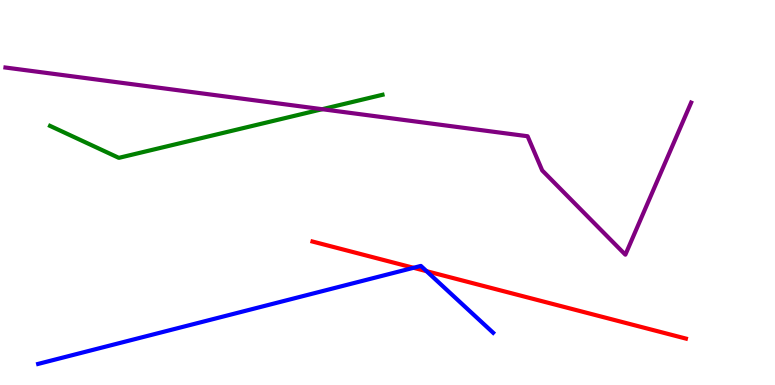[{'lines': ['blue', 'red'], 'intersections': [{'x': 5.34, 'y': 3.04}, {'x': 5.5, 'y': 2.96}]}, {'lines': ['green', 'red'], 'intersections': []}, {'lines': ['purple', 'red'], 'intersections': []}, {'lines': ['blue', 'green'], 'intersections': []}, {'lines': ['blue', 'purple'], 'intersections': []}, {'lines': ['green', 'purple'], 'intersections': [{'x': 4.16, 'y': 7.16}]}]